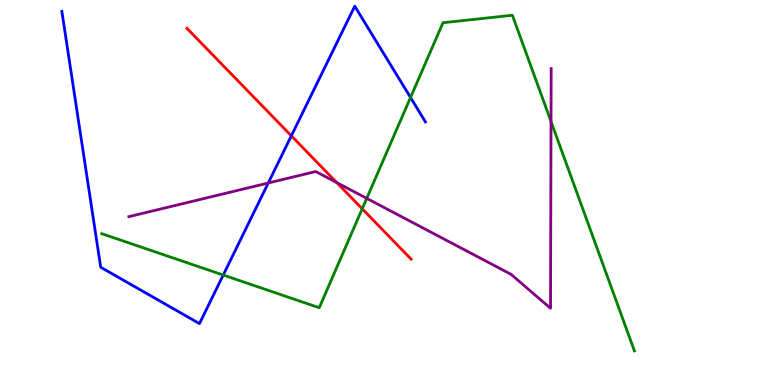[{'lines': ['blue', 'red'], 'intersections': [{'x': 3.76, 'y': 6.47}]}, {'lines': ['green', 'red'], 'intersections': [{'x': 4.67, 'y': 4.58}]}, {'lines': ['purple', 'red'], 'intersections': [{'x': 4.35, 'y': 5.26}]}, {'lines': ['blue', 'green'], 'intersections': [{'x': 2.88, 'y': 2.86}, {'x': 5.3, 'y': 7.47}]}, {'lines': ['blue', 'purple'], 'intersections': [{'x': 3.46, 'y': 5.25}]}, {'lines': ['green', 'purple'], 'intersections': [{'x': 4.73, 'y': 4.85}, {'x': 7.11, 'y': 6.84}]}]